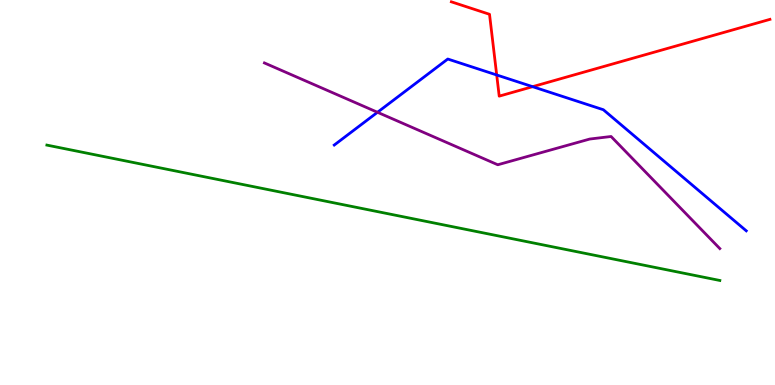[{'lines': ['blue', 'red'], 'intersections': [{'x': 6.41, 'y': 8.05}, {'x': 6.87, 'y': 7.75}]}, {'lines': ['green', 'red'], 'intersections': []}, {'lines': ['purple', 'red'], 'intersections': []}, {'lines': ['blue', 'green'], 'intersections': []}, {'lines': ['blue', 'purple'], 'intersections': [{'x': 4.87, 'y': 7.08}]}, {'lines': ['green', 'purple'], 'intersections': []}]